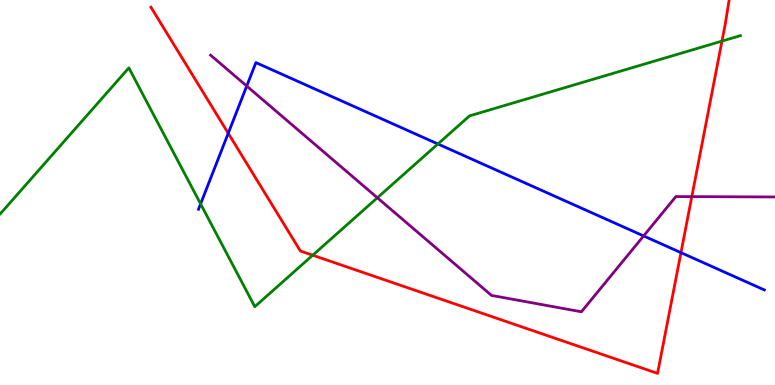[{'lines': ['blue', 'red'], 'intersections': [{'x': 2.94, 'y': 6.54}, {'x': 8.79, 'y': 3.44}]}, {'lines': ['green', 'red'], 'intersections': [{'x': 4.03, 'y': 3.37}, {'x': 9.32, 'y': 8.93}]}, {'lines': ['purple', 'red'], 'intersections': [{'x': 8.93, 'y': 4.89}]}, {'lines': ['blue', 'green'], 'intersections': [{'x': 2.59, 'y': 4.7}, {'x': 5.65, 'y': 6.26}]}, {'lines': ['blue', 'purple'], 'intersections': [{'x': 3.18, 'y': 7.77}, {'x': 8.3, 'y': 3.87}]}, {'lines': ['green', 'purple'], 'intersections': [{'x': 4.87, 'y': 4.86}]}]